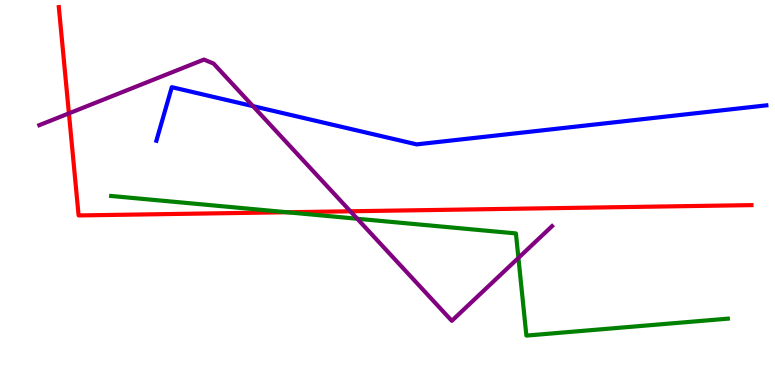[{'lines': ['blue', 'red'], 'intersections': []}, {'lines': ['green', 'red'], 'intersections': [{'x': 3.7, 'y': 4.49}]}, {'lines': ['purple', 'red'], 'intersections': [{'x': 0.889, 'y': 7.06}, {'x': 4.52, 'y': 4.51}]}, {'lines': ['blue', 'green'], 'intersections': []}, {'lines': ['blue', 'purple'], 'intersections': [{'x': 3.26, 'y': 7.24}]}, {'lines': ['green', 'purple'], 'intersections': [{'x': 4.61, 'y': 4.32}, {'x': 6.69, 'y': 3.3}]}]